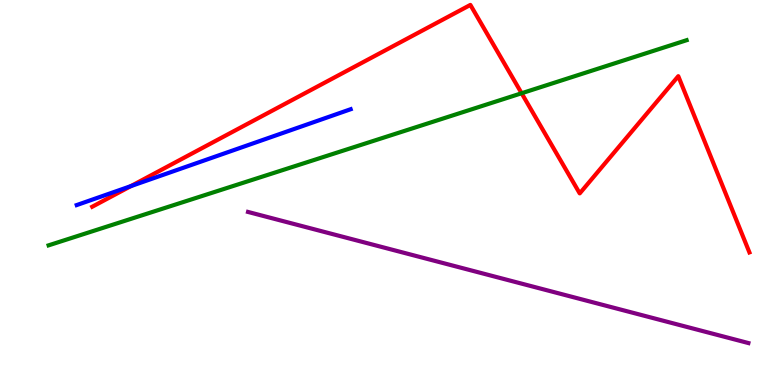[{'lines': ['blue', 'red'], 'intersections': [{'x': 1.69, 'y': 5.17}]}, {'lines': ['green', 'red'], 'intersections': [{'x': 6.73, 'y': 7.58}]}, {'lines': ['purple', 'red'], 'intersections': []}, {'lines': ['blue', 'green'], 'intersections': []}, {'lines': ['blue', 'purple'], 'intersections': []}, {'lines': ['green', 'purple'], 'intersections': []}]